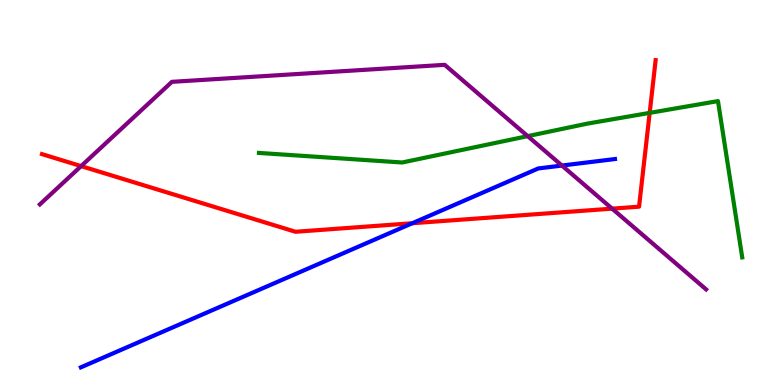[{'lines': ['blue', 'red'], 'intersections': [{'x': 5.32, 'y': 4.2}]}, {'lines': ['green', 'red'], 'intersections': [{'x': 8.38, 'y': 7.07}]}, {'lines': ['purple', 'red'], 'intersections': [{'x': 1.05, 'y': 5.69}, {'x': 7.9, 'y': 4.58}]}, {'lines': ['blue', 'green'], 'intersections': []}, {'lines': ['blue', 'purple'], 'intersections': [{'x': 7.25, 'y': 5.7}]}, {'lines': ['green', 'purple'], 'intersections': [{'x': 6.81, 'y': 6.46}]}]